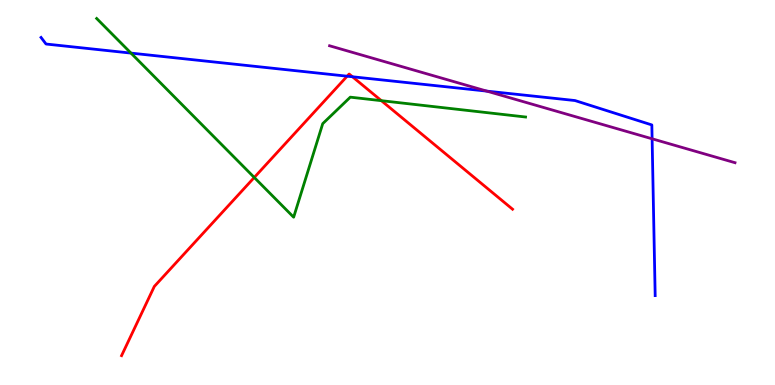[{'lines': ['blue', 'red'], 'intersections': [{'x': 4.48, 'y': 8.02}, {'x': 4.55, 'y': 8.01}]}, {'lines': ['green', 'red'], 'intersections': [{'x': 3.28, 'y': 5.39}, {'x': 4.92, 'y': 7.38}]}, {'lines': ['purple', 'red'], 'intersections': []}, {'lines': ['blue', 'green'], 'intersections': [{'x': 1.69, 'y': 8.62}]}, {'lines': ['blue', 'purple'], 'intersections': [{'x': 6.28, 'y': 7.63}, {'x': 8.41, 'y': 6.39}]}, {'lines': ['green', 'purple'], 'intersections': []}]